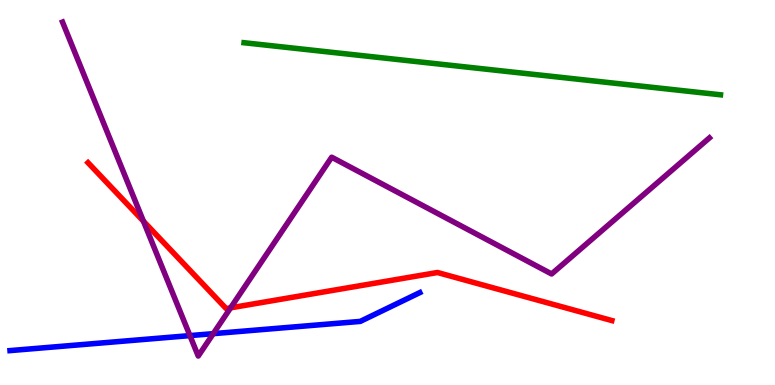[{'lines': ['blue', 'red'], 'intersections': []}, {'lines': ['green', 'red'], 'intersections': []}, {'lines': ['purple', 'red'], 'intersections': [{'x': 1.85, 'y': 4.25}, {'x': 2.98, 'y': 2.0}]}, {'lines': ['blue', 'green'], 'intersections': []}, {'lines': ['blue', 'purple'], 'intersections': [{'x': 2.45, 'y': 1.28}, {'x': 2.75, 'y': 1.33}]}, {'lines': ['green', 'purple'], 'intersections': []}]